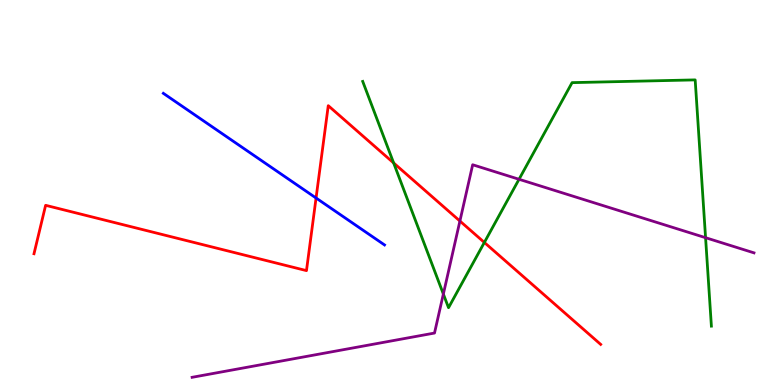[{'lines': ['blue', 'red'], 'intersections': [{'x': 4.08, 'y': 4.86}]}, {'lines': ['green', 'red'], 'intersections': [{'x': 5.08, 'y': 5.77}, {'x': 6.25, 'y': 3.7}]}, {'lines': ['purple', 'red'], 'intersections': [{'x': 5.93, 'y': 4.26}]}, {'lines': ['blue', 'green'], 'intersections': []}, {'lines': ['blue', 'purple'], 'intersections': []}, {'lines': ['green', 'purple'], 'intersections': [{'x': 5.72, 'y': 2.36}, {'x': 6.7, 'y': 5.34}, {'x': 9.1, 'y': 3.83}]}]